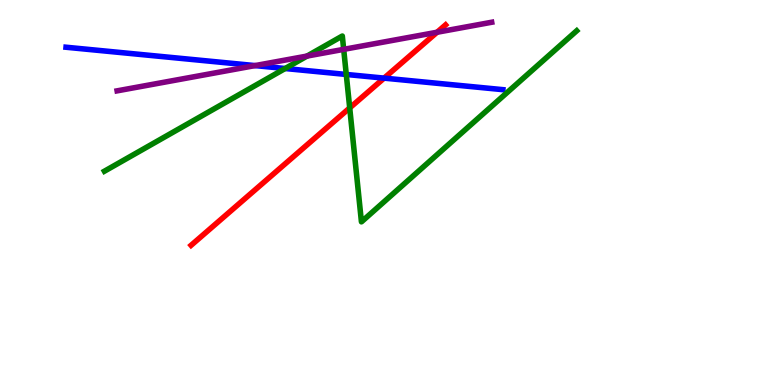[{'lines': ['blue', 'red'], 'intersections': [{'x': 4.96, 'y': 7.97}]}, {'lines': ['green', 'red'], 'intersections': [{'x': 4.51, 'y': 7.2}]}, {'lines': ['purple', 'red'], 'intersections': [{'x': 5.64, 'y': 9.16}]}, {'lines': ['blue', 'green'], 'intersections': [{'x': 3.68, 'y': 8.22}, {'x': 4.47, 'y': 8.07}]}, {'lines': ['blue', 'purple'], 'intersections': [{'x': 3.29, 'y': 8.3}]}, {'lines': ['green', 'purple'], 'intersections': [{'x': 3.96, 'y': 8.54}, {'x': 4.43, 'y': 8.72}]}]